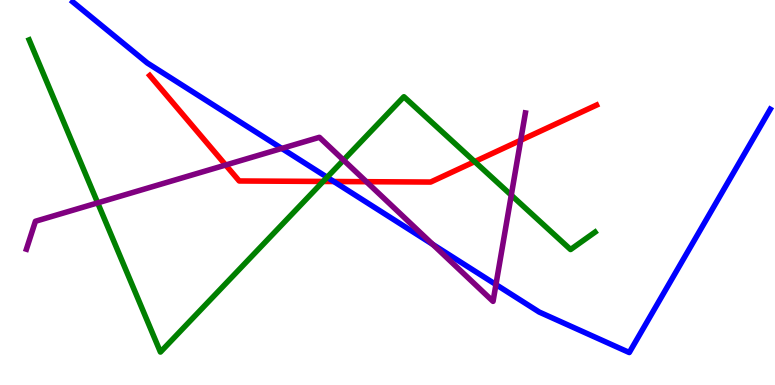[{'lines': ['blue', 'red'], 'intersections': [{'x': 4.31, 'y': 5.29}]}, {'lines': ['green', 'red'], 'intersections': [{'x': 4.17, 'y': 5.29}, {'x': 6.12, 'y': 5.8}]}, {'lines': ['purple', 'red'], 'intersections': [{'x': 2.91, 'y': 5.71}, {'x': 4.73, 'y': 5.28}, {'x': 6.72, 'y': 6.36}]}, {'lines': ['blue', 'green'], 'intersections': [{'x': 4.22, 'y': 5.4}]}, {'lines': ['blue', 'purple'], 'intersections': [{'x': 3.64, 'y': 6.14}, {'x': 5.58, 'y': 3.65}, {'x': 6.4, 'y': 2.61}]}, {'lines': ['green', 'purple'], 'intersections': [{'x': 1.26, 'y': 4.73}, {'x': 4.43, 'y': 5.84}, {'x': 6.6, 'y': 4.93}]}]